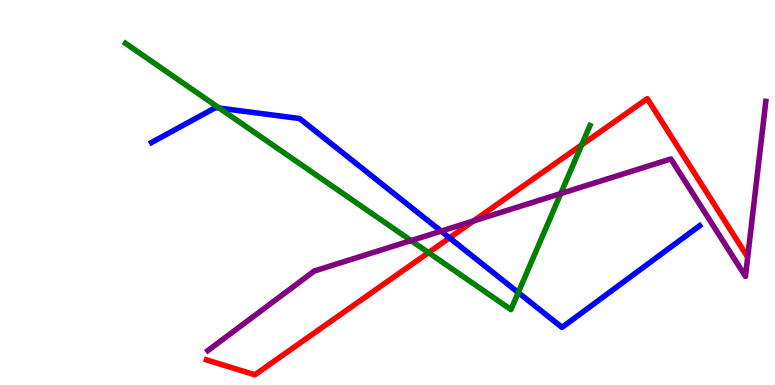[{'lines': ['blue', 'red'], 'intersections': [{'x': 5.8, 'y': 3.82}]}, {'lines': ['green', 'red'], 'intersections': [{'x': 5.53, 'y': 3.44}, {'x': 7.51, 'y': 6.24}]}, {'lines': ['purple', 'red'], 'intersections': [{'x': 6.11, 'y': 4.26}]}, {'lines': ['blue', 'green'], 'intersections': [{'x': 2.83, 'y': 7.19}, {'x': 6.69, 'y': 2.4}]}, {'lines': ['blue', 'purple'], 'intersections': [{'x': 5.69, 'y': 4.0}]}, {'lines': ['green', 'purple'], 'intersections': [{'x': 5.3, 'y': 3.75}, {'x': 7.24, 'y': 4.97}]}]